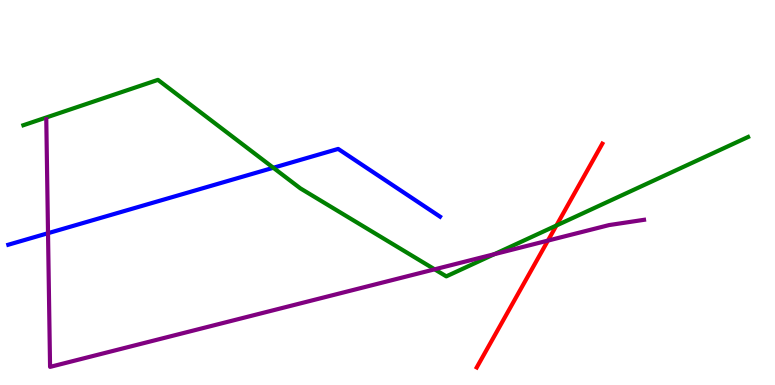[{'lines': ['blue', 'red'], 'intersections': []}, {'lines': ['green', 'red'], 'intersections': [{'x': 7.18, 'y': 4.14}]}, {'lines': ['purple', 'red'], 'intersections': [{'x': 7.07, 'y': 3.75}]}, {'lines': ['blue', 'green'], 'intersections': [{'x': 3.53, 'y': 5.64}]}, {'lines': ['blue', 'purple'], 'intersections': [{'x': 0.62, 'y': 3.94}]}, {'lines': ['green', 'purple'], 'intersections': [{'x': 5.61, 'y': 3.0}, {'x': 6.38, 'y': 3.4}]}]